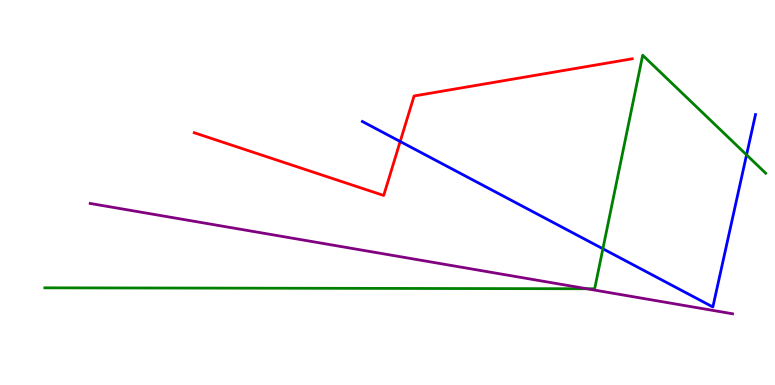[{'lines': ['blue', 'red'], 'intersections': [{'x': 5.16, 'y': 6.32}]}, {'lines': ['green', 'red'], 'intersections': []}, {'lines': ['purple', 'red'], 'intersections': []}, {'lines': ['blue', 'green'], 'intersections': [{'x': 7.78, 'y': 3.54}, {'x': 9.63, 'y': 5.98}]}, {'lines': ['blue', 'purple'], 'intersections': []}, {'lines': ['green', 'purple'], 'intersections': [{'x': 7.57, 'y': 2.5}]}]